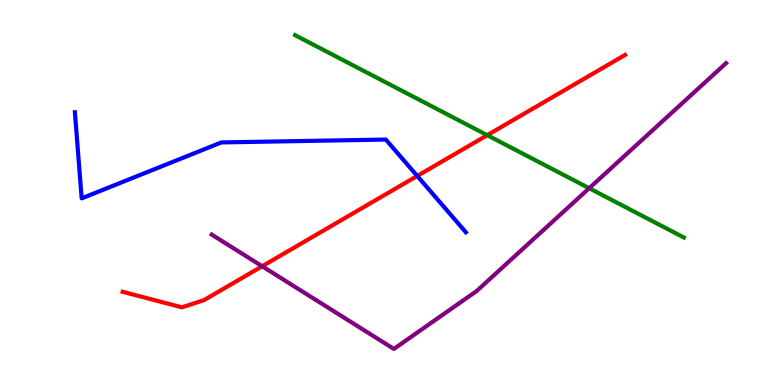[{'lines': ['blue', 'red'], 'intersections': [{'x': 5.38, 'y': 5.43}]}, {'lines': ['green', 'red'], 'intersections': [{'x': 6.29, 'y': 6.49}]}, {'lines': ['purple', 'red'], 'intersections': [{'x': 3.38, 'y': 3.08}]}, {'lines': ['blue', 'green'], 'intersections': []}, {'lines': ['blue', 'purple'], 'intersections': []}, {'lines': ['green', 'purple'], 'intersections': [{'x': 7.6, 'y': 5.11}]}]